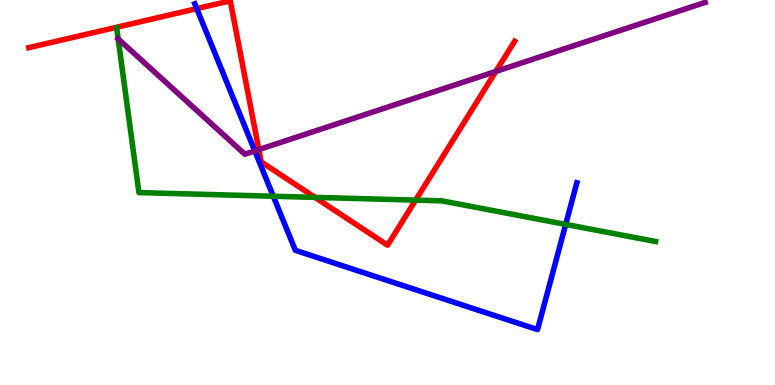[{'lines': ['blue', 'red'], 'intersections': [{'x': 2.54, 'y': 9.78}]}, {'lines': ['green', 'red'], 'intersections': [{'x': 4.06, 'y': 4.87}, {'x': 5.36, 'y': 4.8}]}, {'lines': ['purple', 'red'], 'intersections': [{'x': 3.34, 'y': 6.11}, {'x': 6.4, 'y': 8.14}]}, {'lines': ['blue', 'green'], 'intersections': [{'x': 3.53, 'y': 4.9}, {'x': 7.3, 'y': 4.17}]}, {'lines': ['blue', 'purple'], 'intersections': [{'x': 3.29, 'y': 6.08}]}, {'lines': ['green', 'purple'], 'intersections': [{'x': 1.52, 'y': 8.99}]}]